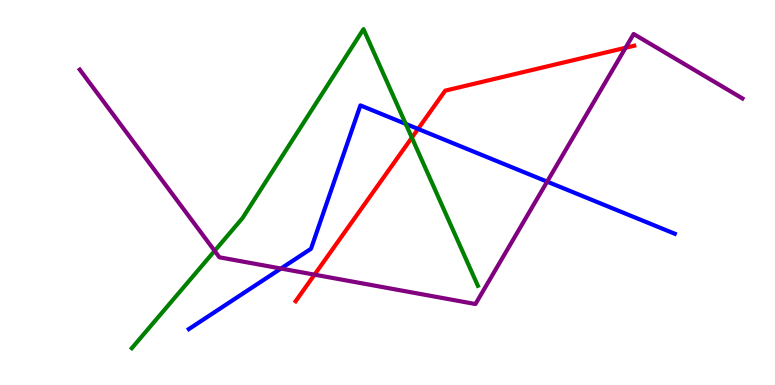[{'lines': ['blue', 'red'], 'intersections': [{'x': 5.39, 'y': 6.65}]}, {'lines': ['green', 'red'], 'intersections': [{'x': 5.31, 'y': 6.42}]}, {'lines': ['purple', 'red'], 'intersections': [{'x': 4.06, 'y': 2.87}, {'x': 8.07, 'y': 8.76}]}, {'lines': ['blue', 'green'], 'intersections': [{'x': 5.24, 'y': 6.78}]}, {'lines': ['blue', 'purple'], 'intersections': [{'x': 3.63, 'y': 3.03}, {'x': 7.06, 'y': 5.28}]}, {'lines': ['green', 'purple'], 'intersections': [{'x': 2.77, 'y': 3.48}]}]